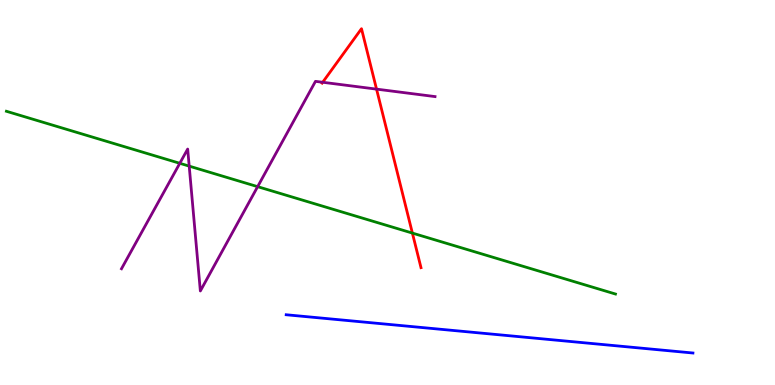[{'lines': ['blue', 'red'], 'intersections': []}, {'lines': ['green', 'red'], 'intersections': [{'x': 5.32, 'y': 3.95}]}, {'lines': ['purple', 'red'], 'intersections': [{'x': 4.16, 'y': 7.86}, {'x': 4.86, 'y': 7.68}]}, {'lines': ['blue', 'green'], 'intersections': []}, {'lines': ['blue', 'purple'], 'intersections': []}, {'lines': ['green', 'purple'], 'intersections': [{'x': 2.32, 'y': 5.76}, {'x': 2.44, 'y': 5.69}, {'x': 3.32, 'y': 5.15}]}]